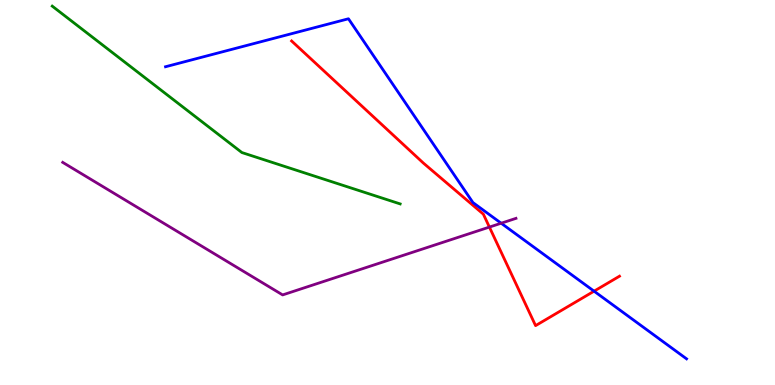[{'lines': ['blue', 'red'], 'intersections': [{'x': 7.67, 'y': 2.44}]}, {'lines': ['green', 'red'], 'intersections': []}, {'lines': ['purple', 'red'], 'intersections': [{'x': 6.31, 'y': 4.1}]}, {'lines': ['blue', 'green'], 'intersections': []}, {'lines': ['blue', 'purple'], 'intersections': [{'x': 6.47, 'y': 4.2}]}, {'lines': ['green', 'purple'], 'intersections': []}]